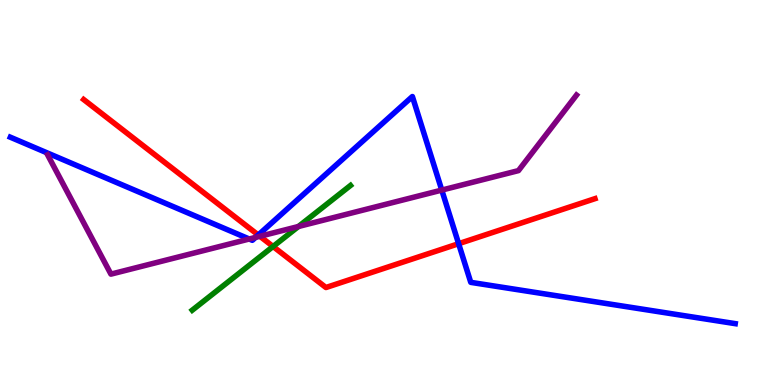[{'lines': ['blue', 'red'], 'intersections': [{'x': 3.33, 'y': 3.9}, {'x': 5.92, 'y': 3.67}]}, {'lines': ['green', 'red'], 'intersections': [{'x': 3.52, 'y': 3.6}]}, {'lines': ['purple', 'red'], 'intersections': [{'x': 3.35, 'y': 3.86}]}, {'lines': ['blue', 'green'], 'intersections': []}, {'lines': ['blue', 'purple'], 'intersections': [{'x': 3.22, 'y': 3.79}, {'x': 3.3, 'y': 3.83}, {'x': 5.7, 'y': 5.06}]}, {'lines': ['green', 'purple'], 'intersections': [{'x': 3.85, 'y': 4.12}]}]